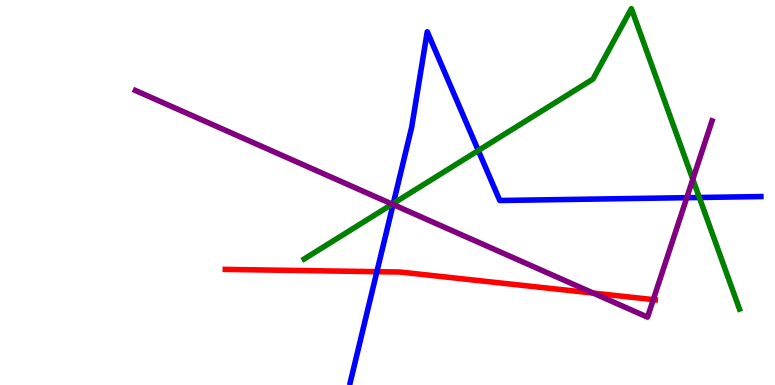[{'lines': ['blue', 'red'], 'intersections': [{'x': 4.86, 'y': 2.94}]}, {'lines': ['green', 'red'], 'intersections': []}, {'lines': ['purple', 'red'], 'intersections': [{'x': 7.65, 'y': 2.39}, {'x': 8.43, 'y': 2.22}]}, {'lines': ['blue', 'green'], 'intersections': [{'x': 5.08, 'y': 4.72}, {'x': 6.17, 'y': 6.09}, {'x': 9.02, 'y': 4.87}]}, {'lines': ['blue', 'purple'], 'intersections': [{'x': 5.07, 'y': 4.69}, {'x': 8.86, 'y': 4.87}]}, {'lines': ['green', 'purple'], 'intersections': [{'x': 5.06, 'y': 4.7}, {'x': 8.94, 'y': 5.34}]}]